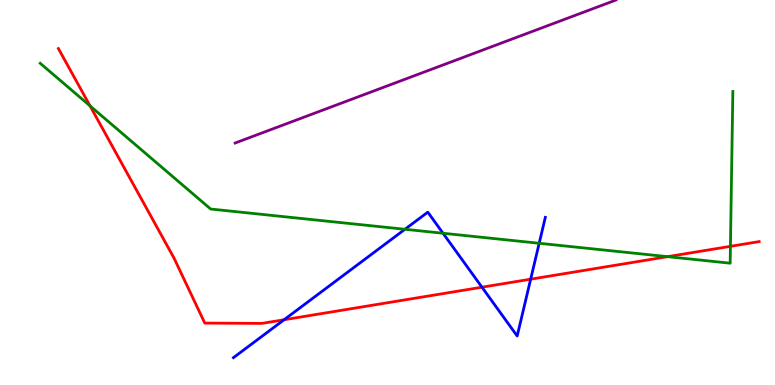[{'lines': ['blue', 'red'], 'intersections': [{'x': 3.67, 'y': 1.69}, {'x': 6.22, 'y': 2.54}, {'x': 6.85, 'y': 2.75}]}, {'lines': ['green', 'red'], 'intersections': [{'x': 1.16, 'y': 7.25}, {'x': 8.61, 'y': 3.33}, {'x': 9.42, 'y': 3.6}]}, {'lines': ['purple', 'red'], 'intersections': []}, {'lines': ['blue', 'green'], 'intersections': [{'x': 5.22, 'y': 4.04}, {'x': 5.72, 'y': 3.94}, {'x': 6.96, 'y': 3.68}]}, {'lines': ['blue', 'purple'], 'intersections': []}, {'lines': ['green', 'purple'], 'intersections': []}]